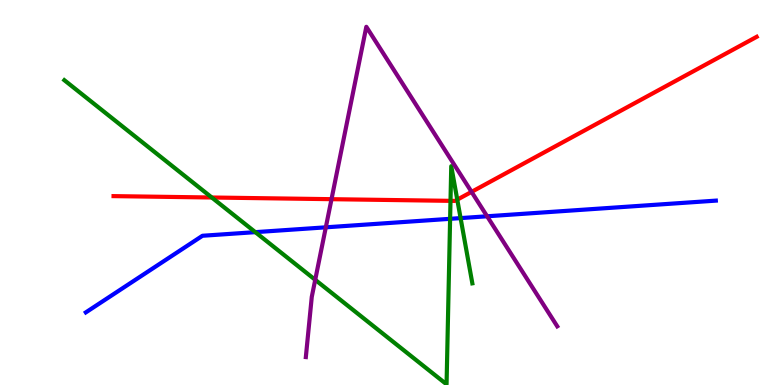[{'lines': ['blue', 'red'], 'intersections': []}, {'lines': ['green', 'red'], 'intersections': [{'x': 2.73, 'y': 4.87}, {'x': 5.81, 'y': 4.78}, {'x': 5.9, 'y': 4.81}]}, {'lines': ['purple', 'red'], 'intersections': [{'x': 4.28, 'y': 4.83}, {'x': 6.08, 'y': 5.02}]}, {'lines': ['blue', 'green'], 'intersections': [{'x': 3.29, 'y': 3.97}, {'x': 5.81, 'y': 4.32}, {'x': 5.94, 'y': 4.34}]}, {'lines': ['blue', 'purple'], 'intersections': [{'x': 4.2, 'y': 4.1}, {'x': 6.29, 'y': 4.38}]}, {'lines': ['green', 'purple'], 'intersections': [{'x': 4.07, 'y': 2.73}]}]